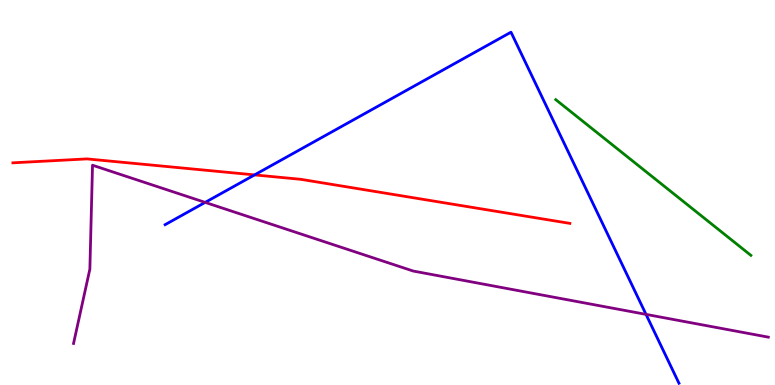[{'lines': ['blue', 'red'], 'intersections': [{'x': 3.28, 'y': 5.46}]}, {'lines': ['green', 'red'], 'intersections': []}, {'lines': ['purple', 'red'], 'intersections': []}, {'lines': ['blue', 'green'], 'intersections': []}, {'lines': ['blue', 'purple'], 'intersections': [{'x': 2.65, 'y': 4.74}, {'x': 8.34, 'y': 1.83}]}, {'lines': ['green', 'purple'], 'intersections': []}]